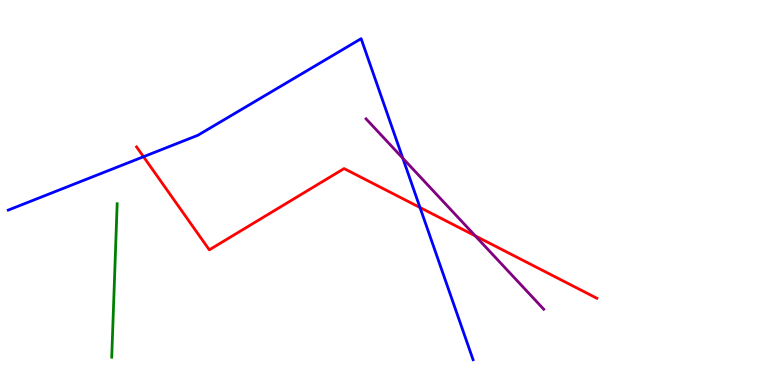[{'lines': ['blue', 'red'], 'intersections': [{'x': 1.85, 'y': 5.93}, {'x': 5.42, 'y': 4.61}]}, {'lines': ['green', 'red'], 'intersections': []}, {'lines': ['purple', 'red'], 'intersections': [{'x': 6.13, 'y': 3.87}]}, {'lines': ['blue', 'green'], 'intersections': []}, {'lines': ['blue', 'purple'], 'intersections': [{'x': 5.2, 'y': 5.89}]}, {'lines': ['green', 'purple'], 'intersections': []}]